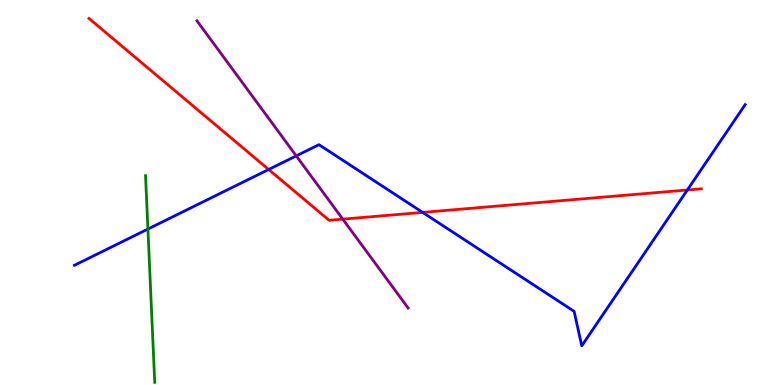[{'lines': ['blue', 'red'], 'intersections': [{'x': 3.47, 'y': 5.6}, {'x': 5.45, 'y': 4.48}, {'x': 8.87, 'y': 5.07}]}, {'lines': ['green', 'red'], 'intersections': []}, {'lines': ['purple', 'red'], 'intersections': [{'x': 4.42, 'y': 4.31}]}, {'lines': ['blue', 'green'], 'intersections': [{'x': 1.91, 'y': 4.05}]}, {'lines': ['blue', 'purple'], 'intersections': [{'x': 3.82, 'y': 5.95}]}, {'lines': ['green', 'purple'], 'intersections': []}]